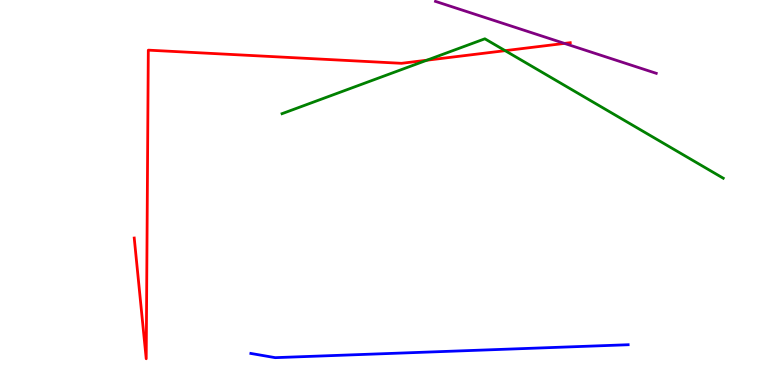[{'lines': ['blue', 'red'], 'intersections': []}, {'lines': ['green', 'red'], 'intersections': [{'x': 5.51, 'y': 8.44}, {'x': 6.52, 'y': 8.68}]}, {'lines': ['purple', 'red'], 'intersections': [{'x': 7.28, 'y': 8.87}]}, {'lines': ['blue', 'green'], 'intersections': []}, {'lines': ['blue', 'purple'], 'intersections': []}, {'lines': ['green', 'purple'], 'intersections': []}]